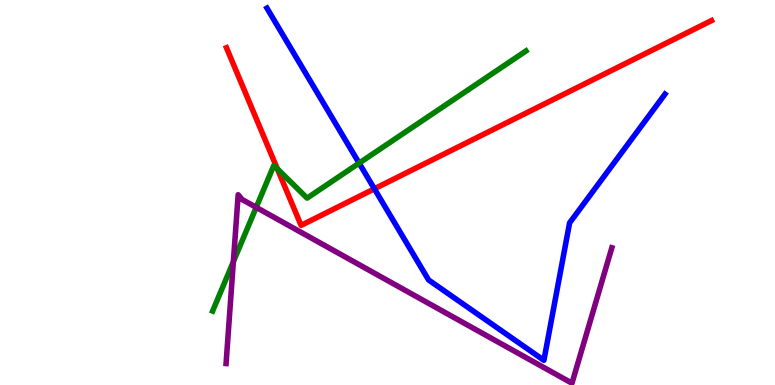[{'lines': ['blue', 'red'], 'intersections': [{'x': 4.83, 'y': 5.1}]}, {'lines': ['green', 'red'], 'intersections': [{'x': 3.58, 'y': 5.62}]}, {'lines': ['purple', 'red'], 'intersections': []}, {'lines': ['blue', 'green'], 'intersections': [{'x': 4.63, 'y': 5.76}]}, {'lines': ['blue', 'purple'], 'intersections': []}, {'lines': ['green', 'purple'], 'intersections': [{'x': 3.01, 'y': 3.2}, {'x': 3.31, 'y': 4.61}]}]